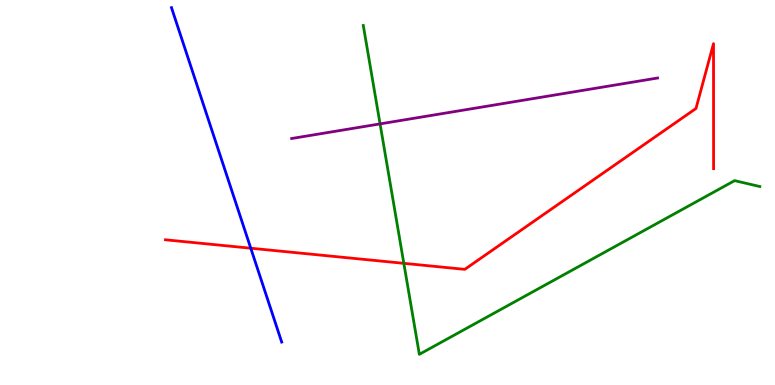[{'lines': ['blue', 'red'], 'intersections': [{'x': 3.24, 'y': 3.55}]}, {'lines': ['green', 'red'], 'intersections': [{'x': 5.21, 'y': 3.16}]}, {'lines': ['purple', 'red'], 'intersections': []}, {'lines': ['blue', 'green'], 'intersections': []}, {'lines': ['blue', 'purple'], 'intersections': []}, {'lines': ['green', 'purple'], 'intersections': [{'x': 4.9, 'y': 6.78}]}]